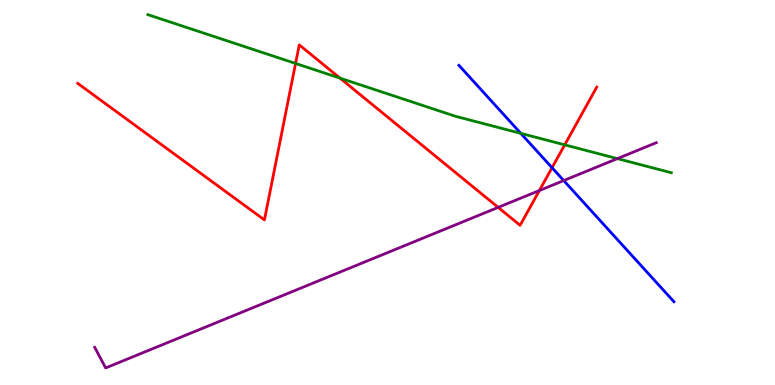[{'lines': ['blue', 'red'], 'intersections': [{'x': 7.12, 'y': 5.64}]}, {'lines': ['green', 'red'], 'intersections': [{'x': 3.81, 'y': 8.35}, {'x': 4.39, 'y': 7.97}, {'x': 7.29, 'y': 6.24}]}, {'lines': ['purple', 'red'], 'intersections': [{'x': 6.43, 'y': 4.61}, {'x': 6.96, 'y': 5.05}]}, {'lines': ['blue', 'green'], 'intersections': [{'x': 6.72, 'y': 6.54}]}, {'lines': ['blue', 'purple'], 'intersections': [{'x': 7.27, 'y': 5.31}]}, {'lines': ['green', 'purple'], 'intersections': [{'x': 7.97, 'y': 5.88}]}]